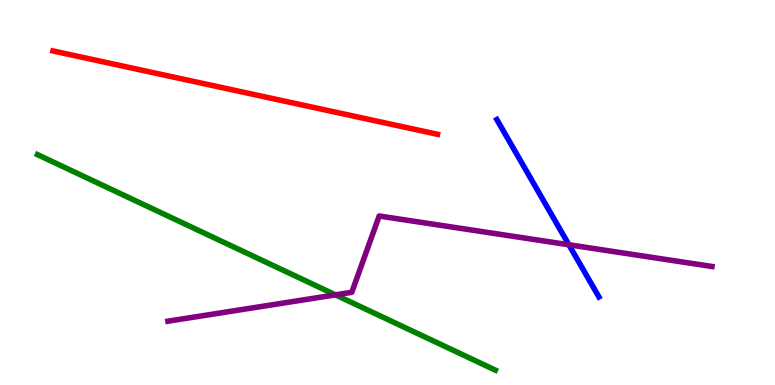[{'lines': ['blue', 'red'], 'intersections': []}, {'lines': ['green', 'red'], 'intersections': []}, {'lines': ['purple', 'red'], 'intersections': []}, {'lines': ['blue', 'green'], 'intersections': []}, {'lines': ['blue', 'purple'], 'intersections': [{'x': 7.34, 'y': 3.64}]}, {'lines': ['green', 'purple'], 'intersections': [{'x': 4.33, 'y': 2.34}]}]